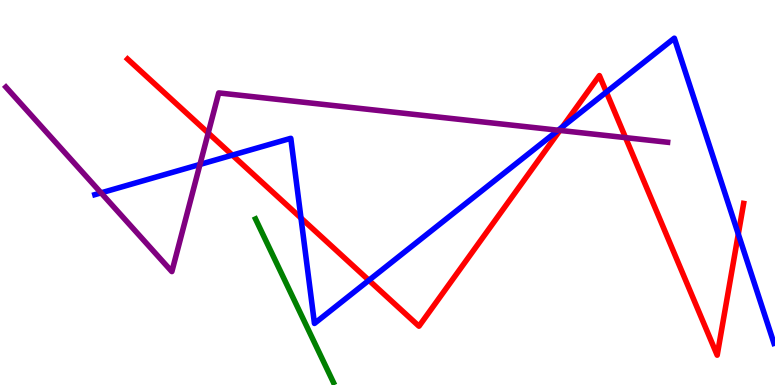[{'lines': ['blue', 'red'], 'intersections': [{'x': 3.0, 'y': 5.97}, {'x': 3.88, 'y': 4.34}, {'x': 4.76, 'y': 2.72}, {'x': 7.26, 'y': 6.71}, {'x': 7.82, 'y': 7.61}, {'x': 9.53, 'y': 3.92}]}, {'lines': ['green', 'red'], 'intersections': []}, {'lines': ['purple', 'red'], 'intersections': [{'x': 2.69, 'y': 6.55}, {'x': 7.22, 'y': 6.61}, {'x': 8.07, 'y': 6.43}]}, {'lines': ['blue', 'green'], 'intersections': []}, {'lines': ['blue', 'purple'], 'intersections': [{'x': 1.3, 'y': 4.99}, {'x': 2.58, 'y': 5.73}, {'x': 7.2, 'y': 6.62}]}, {'lines': ['green', 'purple'], 'intersections': []}]